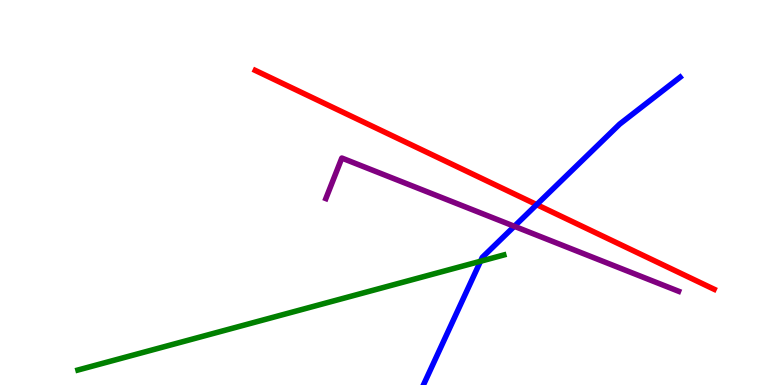[{'lines': ['blue', 'red'], 'intersections': [{'x': 6.92, 'y': 4.68}]}, {'lines': ['green', 'red'], 'intersections': []}, {'lines': ['purple', 'red'], 'intersections': []}, {'lines': ['blue', 'green'], 'intersections': [{'x': 6.2, 'y': 3.21}]}, {'lines': ['blue', 'purple'], 'intersections': [{'x': 6.64, 'y': 4.12}]}, {'lines': ['green', 'purple'], 'intersections': []}]